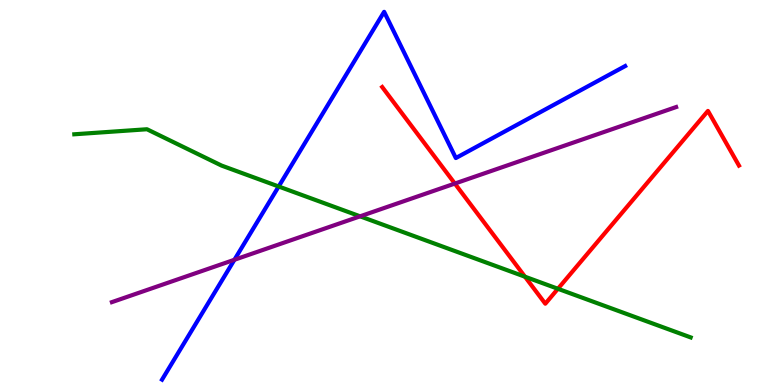[{'lines': ['blue', 'red'], 'intersections': []}, {'lines': ['green', 'red'], 'intersections': [{'x': 6.77, 'y': 2.81}, {'x': 7.2, 'y': 2.5}]}, {'lines': ['purple', 'red'], 'intersections': [{'x': 5.87, 'y': 5.23}]}, {'lines': ['blue', 'green'], 'intersections': [{'x': 3.6, 'y': 5.16}]}, {'lines': ['blue', 'purple'], 'intersections': [{'x': 3.02, 'y': 3.25}]}, {'lines': ['green', 'purple'], 'intersections': [{'x': 4.65, 'y': 4.38}]}]